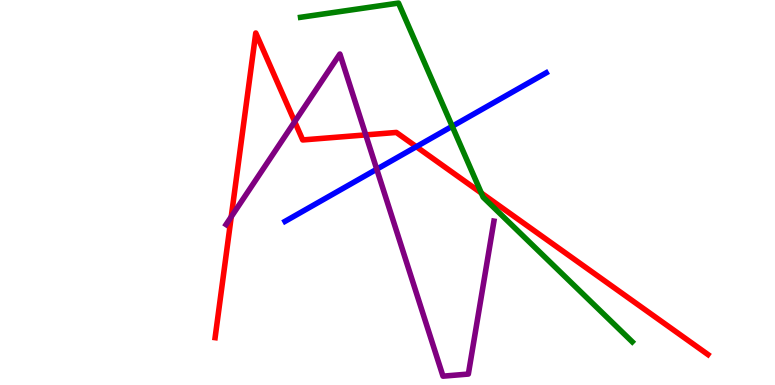[{'lines': ['blue', 'red'], 'intersections': [{'x': 5.37, 'y': 6.19}]}, {'lines': ['green', 'red'], 'intersections': [{'x': 6.21, 'y': 4.99}]}, {'lines': ['purple', 'red'], 'intersections': [{'x': 2.98, 'y': 4.37}, {'x': 3.8, 'y': 6.84}, {'x': 4.72, 'y': 6.5}]}, {'lines': ['blue', 'green'], 'intersections': [{'x': 5.84, 'y': 6.72}]}, {'lines': ['blue', 'purple'], 'intersections': [{'x': 4.86, 'y': 5.61}]}, {'lines': ['green', 'purple'], 'intersections': []}]